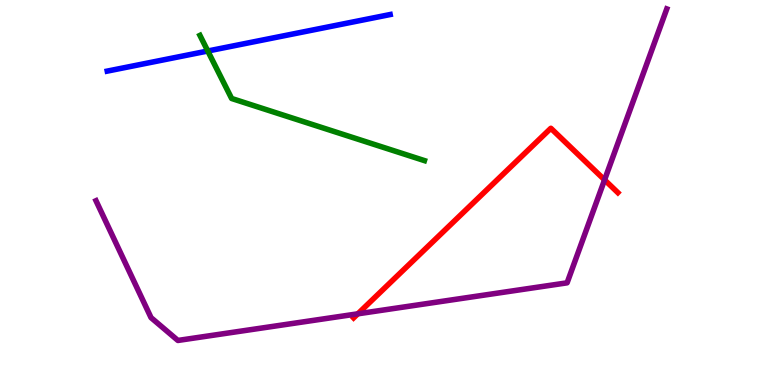[{'lines': ['blue', 'red'], 'intersections': []}, {'lines': ['green', 'red'], 'intersections': []}, {'lines': ['purple', 'red'], 'intersections': [{'x': 4.62, 'y': 1.85}, {'x': 7.8, 'y': 5.33}]}, {'lines': ['blue', 'green'], 'intersections': [{'x': 2.68, 'y': 8.68}]}, {'lines': ['blue', 'purple'], 'intersections': []}, {'lines': ['green', 'purple'], 'intersections': []}]